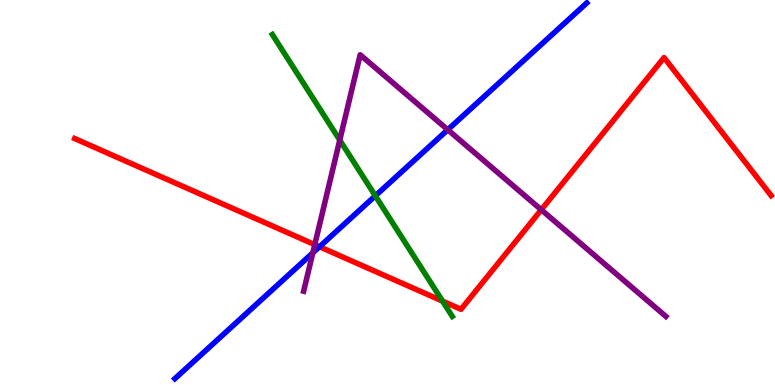[{'lines': ['blue', 'red'], 'intersections': [{'x': 4.12, 'y': 3.59}]}, {'lines': ['green', 'red'], 'intersections': [{'x': 5.71, 'y': 2.18}]}, {'lines': ['purple', 'red'], 'intersections': [{'x': 4.06, 'y': 3.65}, {'x': 6.98, 'y': 4.55}]}, {'lines': ['blue', 'green'], 'intersections': [{'x': 4.84, 'y': 4.91}]}, {'lines': ['blue', 'purple'], 'intersections': [{'x': 4.04, 'y': 3.43}, {'x': 5.78, 'y': 6.63}]}, {'lines': ['green', 'purple'], 'intersections': [{'x': 4.38, 'y': 6.36}]}]